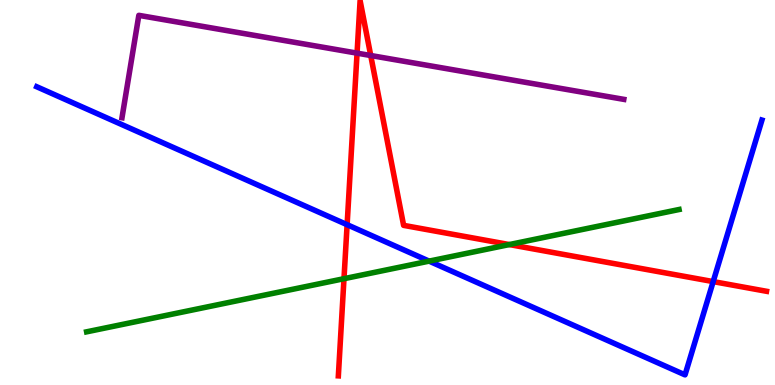[{'lines': ['blue', 'red'], 'intersections': [{'x': 4.48, 'y': 4.16}, {'x': 9.2, 'y': 2.69}]}, {'lines': ['green', 'red'], 'intersections': [{'x': 4.44, 'y': 2.76}, {'x': 6.57, 'y': 3.65}]}, {'lines': ['purple', 'red'], 'intersections': [{'x': 4.61, 'y': 8.62}, {'x': 4.78, 'y': 8.56}]}, {'lines': ['blue', 'green'], 'intersections': [{'x': 5.54, 'y': 3.22}]}, {'lines': ['blue', 'purple'], 'intersections': []}, {'lines': ['green', 'purple'], 'intersections': []}]